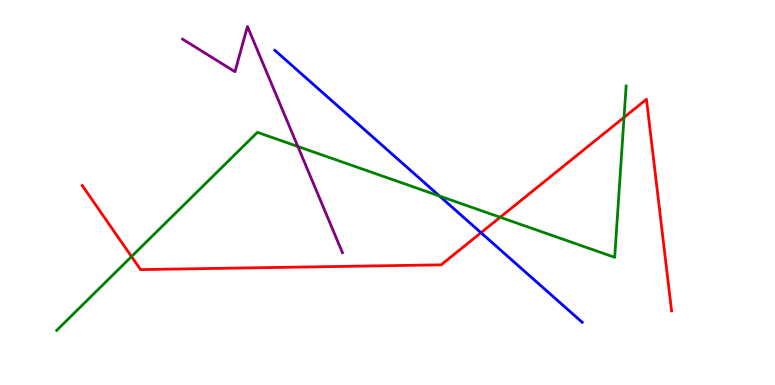[{'lines': ['blue', 'red'], 'intersections': [{'x': 6.21, 'y': 3.96}]}, {'lines': ['green', 'red'], 'intersections': [{'x': 1.7, 'y': 3.34}, {'x': 6.45, 'y': 4.36}, {'x': 8.05, 'y': 6.95}]}, {'lines': ['purple', 'red'], 'intersections': []}, {'lines': ['blue', 'green'], 'intersections': [{'x': 5.67, 'y': 4.91}]}, {'lines': ['blue', 'purple'], 'intersections': []}, {'lines': ['green', 'purple'], 'intersections': [{'x': 3.84, 'y': 6.2}]}]